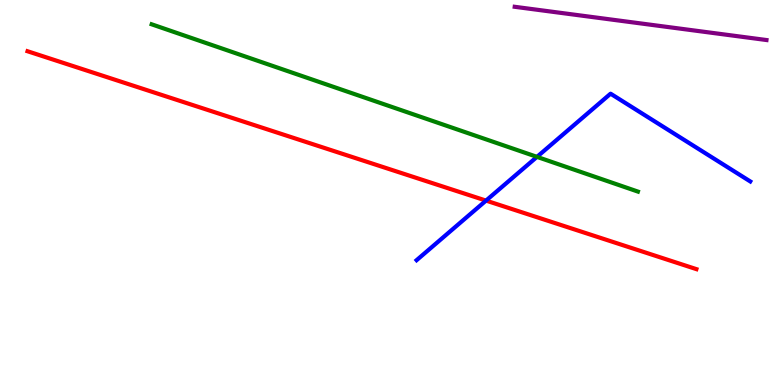[{'lines': ['blue', 'red'], 'intersections': [{'x': 6.27, 'y': 4.79}]}, {'lines': ['green', 'red'], 'intersections': []}, {'lines': ['purple', 'red'], 'intersections': []}, {'lines': ['blue', 'green'], 'intersections': [{'x': 6.93, 'y': 5.93}]}, {'lines': ['blue', 'purple'], 'intersections': []}, {'lines': ['green', 'purple'], 'intersections': []}]